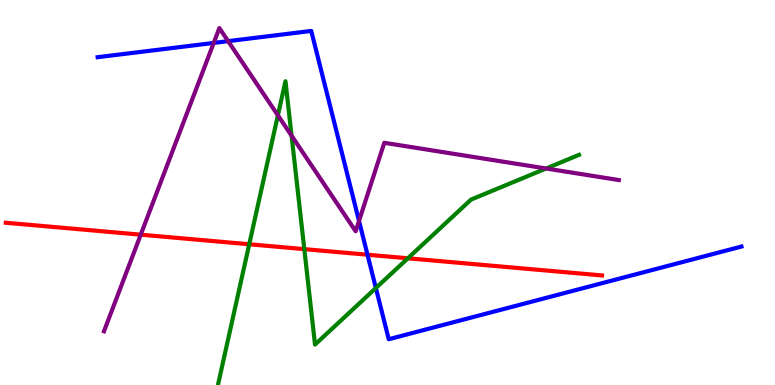[{'lines': ['blue', 'red'], 'intersections': [{'x': 4.74, 'y': 3.38}]}, {'lines': ['green', 'red'], 'intersections': [{'x': 3.22, 'y': 3.66}, {'x': 3.93, 'y': 3.53}, {'x': 5.26, 'y': 3.29}]}, {'lines': ['purple', 'red'], 'intersections': [{'x': 1.82, 'y': 3.9}]}, {'lines': ['blue', 'green'], 'intersections': [{'x': 4.85, 'y': 2.52}]}, {'lines': ['blue', 'purple'], 'intersections': [{'x': 2.76, 'y': 8.88}, {'x': 2.94, 'y': 8.93}, {'x': 4.63, 'y': 4.26}]}, {'lines': ['green', 'purple'], 'intersections': [{'x': 3.59, 'y': 7.0}, {'x': 3.76, 'y': 6.47}, {'x': 7.05, 'y': 5.62}]}]